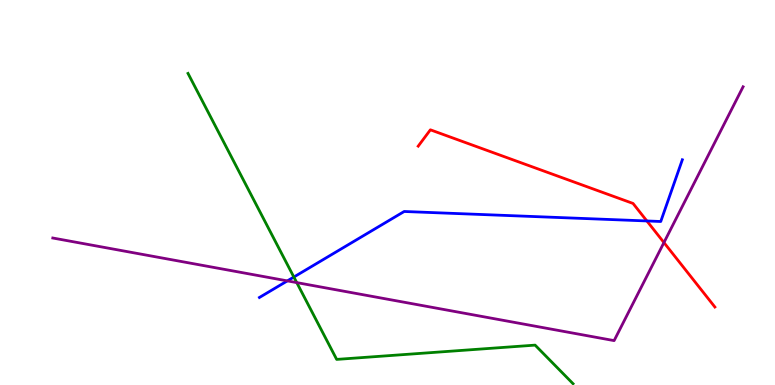[{'lines': ['blue', 'red'], 'intersections': [{'x': 8.35, 'y': 4.26}]}, {'lines': ['green', 'red'], 'intersections': []}, {'lines': ['purple', 'red'], 'intersections': [{'x': 8.57, 'y': 3.7}]}, {'lines': ['blue', 'green'], 'intersections': [{'x': 3.79, 'y': 2.8}]}, {'lines': ['blue', 'purple'], 'intersections': [{'x': 3.71, 'y': 2.7}]}, {'lines': ['green', 'purple'], 'intersections': [{'x': 3.83, 'y': 2.66}]}]